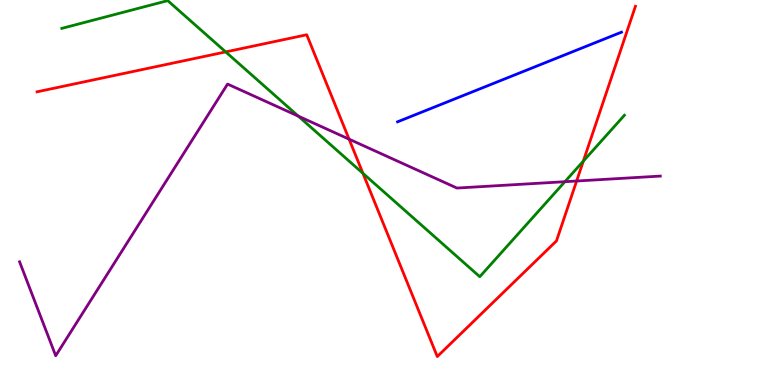[{'lines': ['blue', 'red'], 'intersections': []}, {'lines': ['green', 'red'], 'intersections': [{'x': 2.91, 'y': 8.65}, {'x': 4.68, 'y': 5.5}, {'x': 7.53, 'y': 5.81}]}, {'lines': ['purple', 'red'], 'intersections': [{'x': 4.5, 'y': 6.39}, {'x': 7.44, 'y': 5.3}]}, {'lines': ['blue', 'green'], 'intersections': []}, {'lines': ['blue', 'purple'], 'intersections': []}, {'lines': ['green', 'purple'], 'intersections': [{'x': 3.85, 'y': 6.98}, {'x': 7.29, 'y': 5.28}]}]